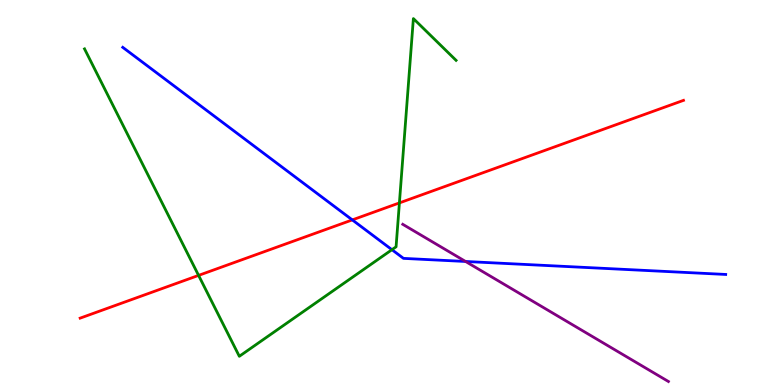[{'lines': ['blue', 'red'], 'intersections': [{'x': 4.55, 'y': 4.29}]}, {'lines': ['green', 'red'], 'intersections': [{'x': 2.56, 'y': 2.85}, {'x': 5.15, 'y': 4.73}]}, {'lines': ['purple', 'red'], 'intersections': []}, {'lines': ['blue', 'green'], 'intersections': [{'x': 5.06, 'y': 3.51}]}, {'lines': ['blue', 'purple'], 'intersections': [{'x': 6.01, 'y': 3.21}]}, {'lines': ['green', 'purple'], 'intersections': []}]